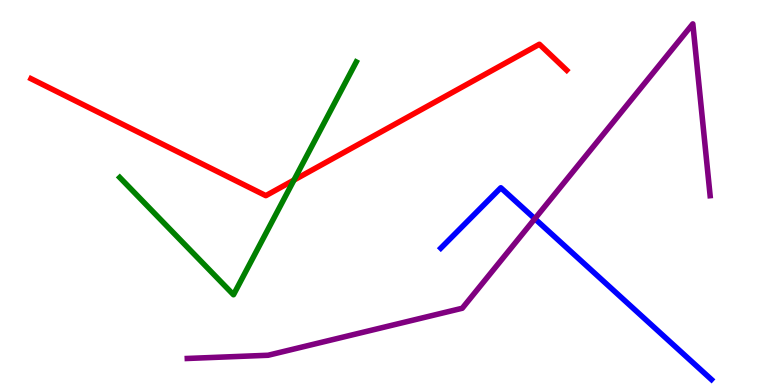[{'lines': ['blue', 'red'], 'intersections': []}, {'lines': ['green', 'red'], 'intersections': [{'x': 3.79, 'y': 5.32}]}, {'lines': ['purple', 'red'], 'intersections': []}, {'lines': ['blue', 'green'], 'intersections': []}, {'lines': ['blue', 'purple'], 'intersections': [{'x': 6.9, 'y': 4.32}]}, {'lines': ['green', 'purple'], 'intersections': []}]